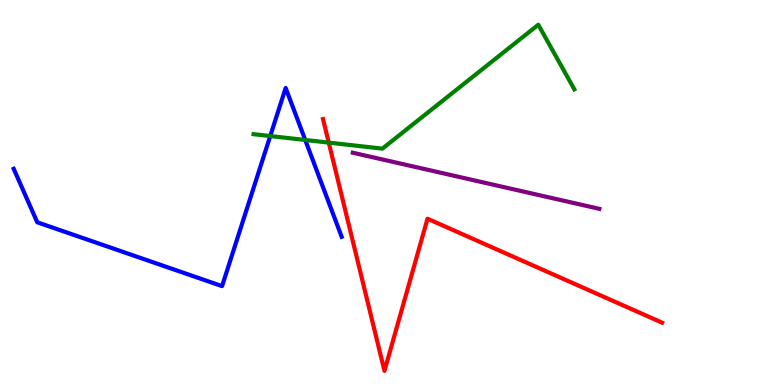[{'lines': ['blue', 'red'], 'intersections': []}, {'lines': ['green', 'red'], 'intersections': [{'x': 4.24, 'y': 6.3}]}, {'lines': ['purple', 'red'], 'intersections': []}, {'lines': ['blue', 'green'], 'intersections': [{'x': 3.49, 'y': 6.47}, {'x': 3.94, 'y': 6.36}]}, {'lines': ['blue', 'purple'], 'intersections': []}, {'lines': ['green', 'purple'], 'intersections': []}]